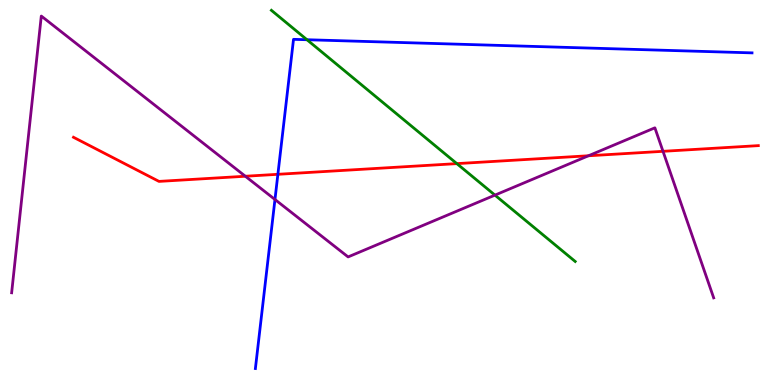[{'lines': ['blue', 'red'], 'intersections': [{'x': 3.59, 'y': 5.47}]}, {'lines': ['green', 'red'], 'intersections': [{'x': 5.89, 'y': 5.75}]}, {'lines': ['purple', 'red'], 'intersections': [{'x': 3.17, 'y': 5.42}, {'x': 7.59, 'y': 5.95}, {'x': 8.55, 'y': 6.07}]}, {'lines': ['blue', 'green'], 'intersections': [{'x': 3.96, 'y': 8.97}]}, {'lines': ['blue', 'purple'], 'intersections': [{'x': 3.55, 'y': 4.82}]}, {'lines': ['green', 'purple'], 'intersections': [{'x': 6.39, 'y': 4.93}]}]